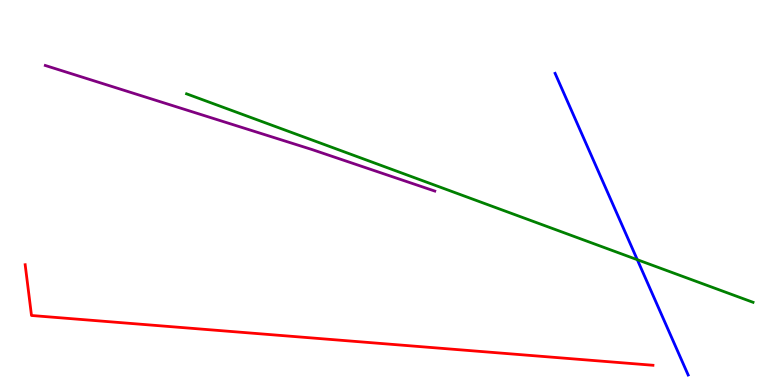[{'lines': ['blue', 'red'], 'intersections': []}, {'lines': ['green', 'red'], 'intersections': []}, {'lines': ['purple', 'red'], 'intersections': []}, {'lines': ['blue', 'green'], 'intersections': [{'x': 8.22, 'y': 3.25}]}, {'lines': ['blue', 'purple'], 'intersections': []}, {'lines': ['green', 'purple'], 'intersections': []}]